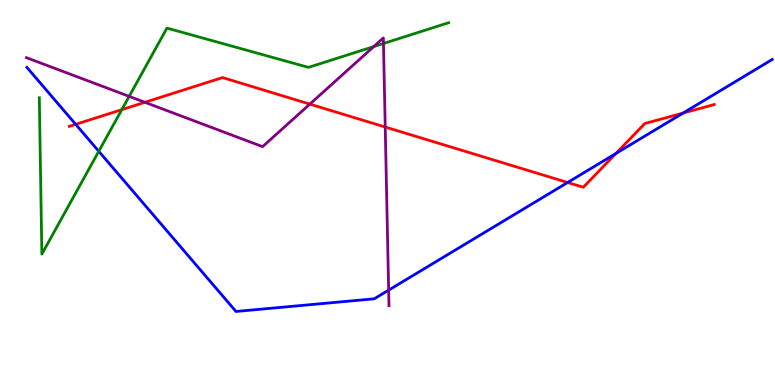[{'lines': ['blue', 'red'], 'intersections': [{'x': 0.977, 'y': 6.77}, {'x': 7.32, 'y': 5.26}, {'x': 7.95, 'y': 6.01}, {'x': 8.81, 'y': 7.06}]}, {'lines': ['green', 'red'], 'intersections': [{'x': 1.57, 'y': 7.15}]}, {'lines': ['purple', 'red'], 'intersections': [{'x': 1.87, 'y': 7.34}, {'x': 4.0, 'y': 7.3}, {'x': 4.97, 'y': 6.7}]}, {'lines': ['blue', 'green'], 'intersections': [{'x': 1.27, 'y': 6.07}]}, {'lines': ['blue', 'purple'], 'intersections': [{'x': 5.01, 'y': 2.46}]}, {'lines': ['green', 'purple'], 'intersections': [{'x': 1.67, 'y': 7.5}, {'x': 4.82, 'y': 8.79}, {'x': 4.95, 'y': 8.87}]}]